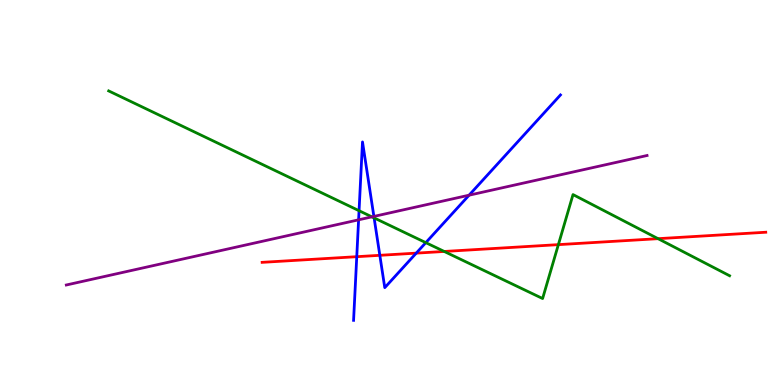[{'lines': ['blue', 'red'], 'intersections': [{'x': 4.6, 'y': 3.33}, {'x': 4.9, 'y': 3.37}, {'x': 5.37, 'y': 3.43}]}, {'lines': ['green', 'red'], 'intersections': [{'x': 5.73, 'y': 3.47}, {'x': 7.2, 'y': 3.65}, {'x': 8.49, 'y': 3.8}]}, {'lines': ['purple', 'red'], 'intersections': []}, {'lines': ['blue', 'green'], 'intersections': [{'x': 4.63, 'y': 4.53}, {'x': 4.83, 'y': 4.34}, {'x': 5.49, 'y': 3.7}]}, {'lines': ['blue', 'purple'], 'intersections': [{'x': 4.63, 'y': 4.29}, {'x': 4.82, 'y': 4.38}, {'x': 6.05, 'y': 4.93}]}, {'lines': ['green', 'purple'], 'intersections': [{'x': 4.8, 'y': 4.37}]}]